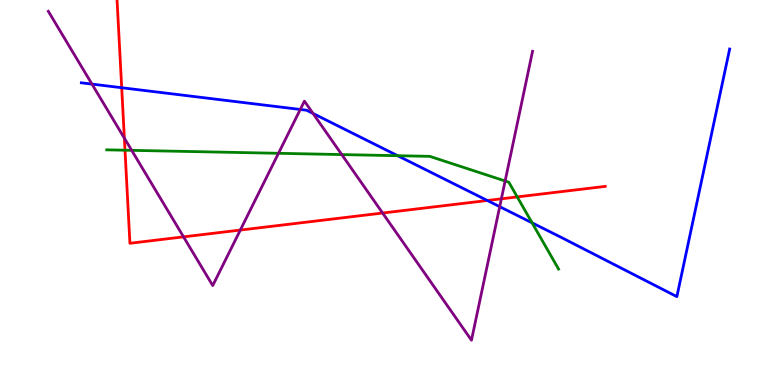[{'lines': ['blue', 'red'], 'intersections': [{'x': 1.57, 'y': 7.72}, {'x': 6.29, 'y': 4.79}]}, {'lines': ['green', 'red'], 'intersections': [{'x': 1.61, 'y': 6.1}, {'x': 6.67, 'y': 4.89}]}, {'lines': ['purple', 'red'], 'intersections': [{'x': 1.6, 'y': 6.41}, {'x': 2.37, 'y': 3.85}, {'x': 3.1, 'y': 4.02}, {'x': 4.94, 'y': 4.47}, {'x': 6.47, 'y': 4.84}]}, {'lines': ['blue', 'green'], 'intersections': [{'x': 5.13, 'y': 5.96}, {'x': 6.87, 'y': 4.21}]}, {'lines': ['blue', 'purple'], 'intersections': [{'x': 1.19, 'y': 7.82}, {'x': 3.87, 'y': 7.16}, {'x': 4.04, 'y': 7.05}, {'x': 6.45, 'y': 4.63}]}, {'lines': ['green', 'purple'], 'intersections': [{'x': 1.7, 'y': 6.1}, {'x': 3.59, 'y': 6.02}, {'x': 4.41, 'y': 5.99}, {'x': 6.52, 'y': 5.3}]}]